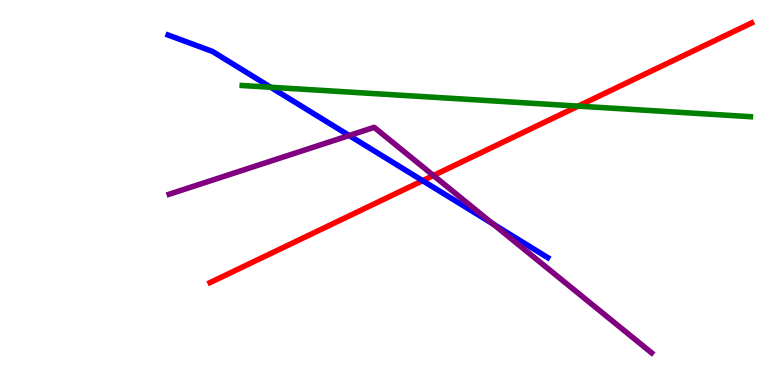[{'lines': ['blue', 'red'], 'intersections': [{'x': 5.45, 'y': 5.31}]}, {'lines': ['green', 'red'], 'intersections': [{'x': 7.46, 'y': 7.24}]}, {'lines': ['purple', 'red'], 'intersections': [{'x': 5.59, 'y': 5.44}]}, {'lines': ['blue', 'green'], 'intersections': [{'x': 3.49, 'y': 7.73}]}, {'lines': ['blue', 'purple'], 'intersections': [{'x': 4.51, 'y': 6.48}, {'x': 6.36, 'y': 4.18}]}, {'lines': ['green', 'purple'], 'intersections': []}]